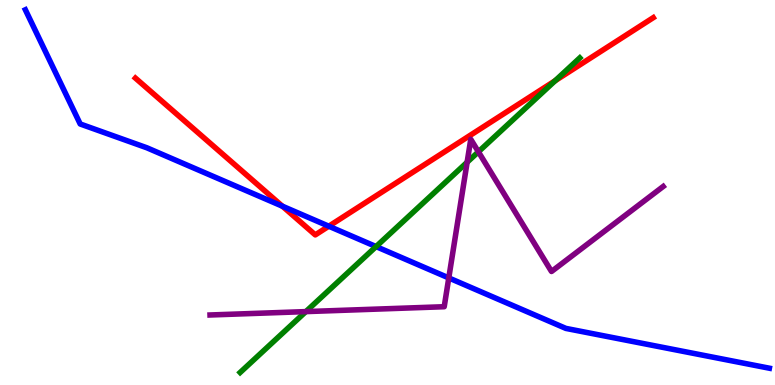[{'lines': ['blue', 'red'], 'intersections': [{'x': 3.64, 'y': 4.64}, {'x': 4.24, 'y': 4.12}]}, {'lines': ['green', 'red'], 'intersections': [{'x': 7.16, 'y': 7.9}]}, {'lines': ['purple', 'red'], 'intersections': []}, {'lines': ['blue', 'green'], 'intersections': [{'x': 4.85, 'y': 3.6}]}, {'lines': ['blue', 'purple'], 'intersections': [{'x': 5.79, 'y': 2.78}]}, {'lines': ['green', 'purple'], 'intersections': [{'x': 3.95, 'y': 1.91}, {'x': 6.03, 'y': 5.79}, {'x': 6.17, 'y': 6.06}]}]